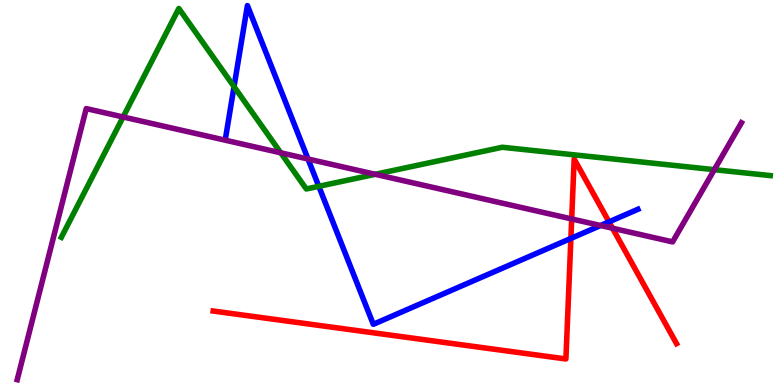[{'lines': ['blue', 'red'], 'intersections': [{'x': 7.37, 'y': 3.81}, {'x': 7.86, 'y': 4.24}]}, {'lines': ['green', 'red'], 'intersections': []}, {'lines': ['purple', 'red'], 'intersections': [{'x': 7.38, 'y': 4.31}, {'x': 7.9, 'y': 4.07}]}, {'lines': ['blue', 'green'], 'intersections': [{'x': 3.02, 'y': 7.75}, {'x': 4.11, 'y': 5.16}]}, {'lines': ['blue', 'purple'], 'intersections': [{'x': 3.97, 'y': 5.87}, {'x': 7.75, 'y': 4.14}]}, {'lines': ['green', 'purple'], 'intersections': [{'x': 1.59, 'y': 6.96}, {'x': 3.62, 'y': 6.03}, {'x': 4.84, 'y': 5.47}, {'x': 9.22, 'y': 5.59}]}]